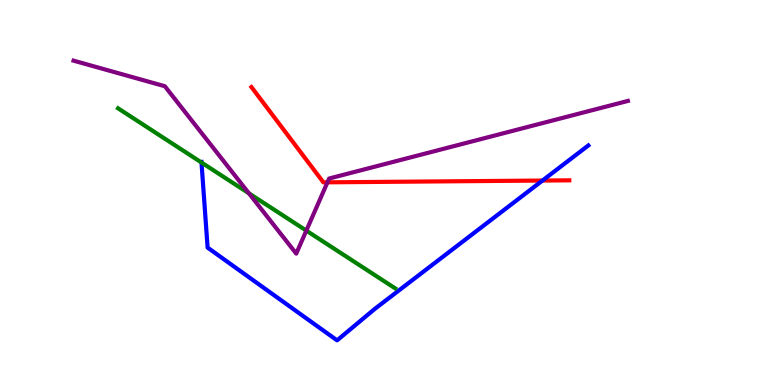[{'lines': ['blue', 'red'], 'intersections': [{'x': 7.0, 'y': 5.31}]}, {'lines': ['green', 'red'], 'intersections': []}, {'lines': ['purple', 'red'], 'intersections': [{'x': 4.23, 'y': 5.26}]}, {'lines': ['blue', 'green'], 'intersections': [{'x': 2.6, 'y': 5.78}]}, {'lines': ['blue', 'purple'], 'intersections': []}, {'lines': ['green', 'purple'], 'intersections': [{'x': 3.21, 'y': 4.98}, {'x': 3.95, 'y': 4.01}]}]